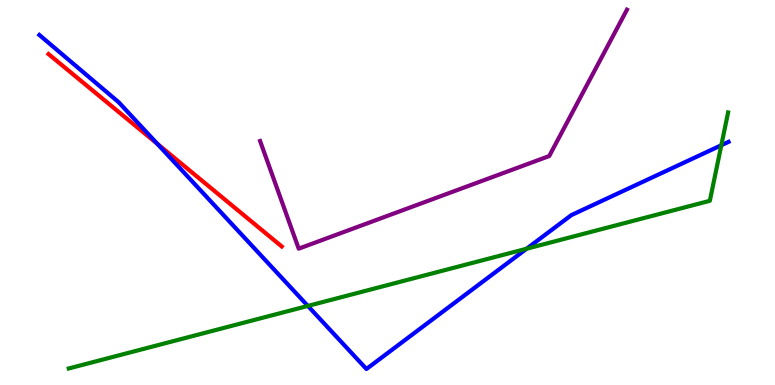[{'lines': ['blue', 'red'], 'intersections': [{'x': 2.03, 'y': 6.26}]}, {'lines': ['green', 'red'], 'intersections': []}, {'lines': ['purple', 'red'], 'intersections': []}, {'lines': ['blue', 'green'], 'intersections': [{'x': 3.97, 'y': 2.05}, {'x': 6.8, 'y': 3.54}, {'x': 9.31, 'y': 6.23}]}, {'lines': ['blue', 'purple'], 'intersections': []}, {'lines': ['green', 'purple'], 'intersections': []}]